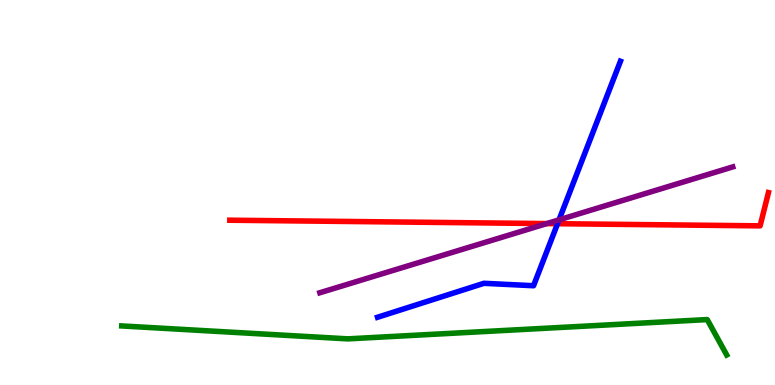[{'lines': ['blue', 'red'], 'intersections': [{'x': 7.19, 'y': 4.19}]}, {'lines': ['green', 'red'], 'intersections': []}, {'lines': ['purple', 'red'], 'intersections': [{'x': 7.06, 'y': 4.19}]}, {'lines': ['blue', 'green'], 'intersections': []}, {'lines': ['blue', 'purple'], 'intersections': [{'x': 7.21, 'y': 4.29}]}, {'lines': ['green', 'purple'], 'intersections': []}]